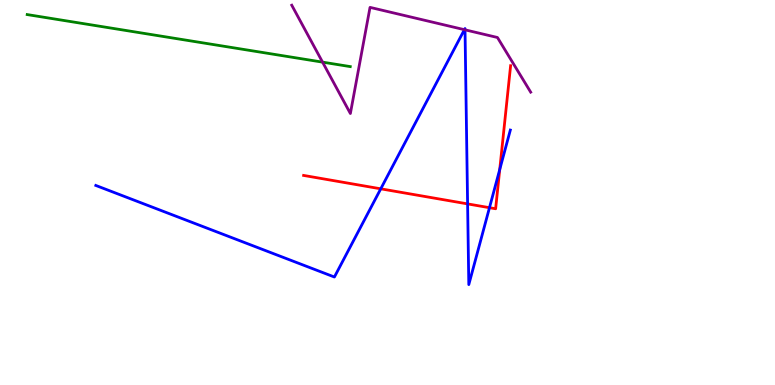[{'lines': ['blue', 'red'], 'intersections': [{'x': 4.91, 'y': 5.1}, {'x': 6.03, 'y': 4.7}, {'x': 6.32, 'y': 4.61}, {'x': 6.45, 'y': 5.6}]}, {'lines': ['green', 'red'], 'intersections': []}, {'lines': ['purple', 'red'], 'intersections': []}, {'lines': ['blue', 'green'], 'intersections': []}, {'lines': ['blue', 'purple'], 'intersections': [{'x': 5.99, 'y': 9.23}, {'x': 6.0, 'y': 9.23}]}, {'lines': ['green', 'purple'], 'intersections': [{'x': 4.16, 'y': 8.39}]}]